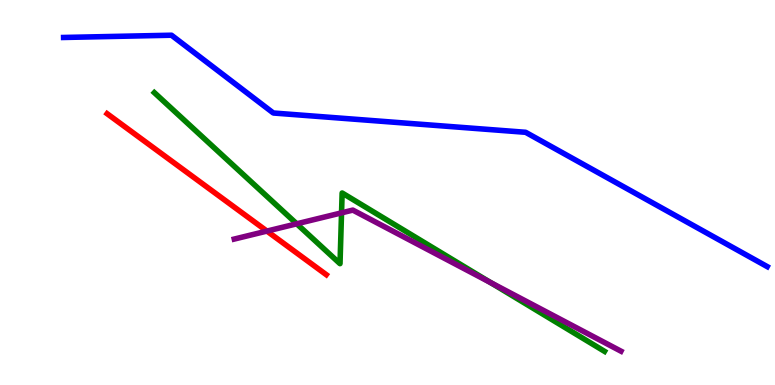[{'lines': ['blue', 'red'], 'intersections': []}, {'lines': ['green', 'red'], 'intersections': []}, {'lines': ['purple', 'red'], 'intersections': [{'x': 3.44, 'y': 4.0}]}, {'lines': ['blue', 'green'], 'intersections': []}, {'lines': ['blue', 'purple'], 'intersections': []}, {'lines': ['green', 'purple'], 'intersections': [{'x': 3.83, 'y': 4.19}, {'x': 4.41, 'y': 4.47}, {'x': 6.33, 'y': 2.66}]}]